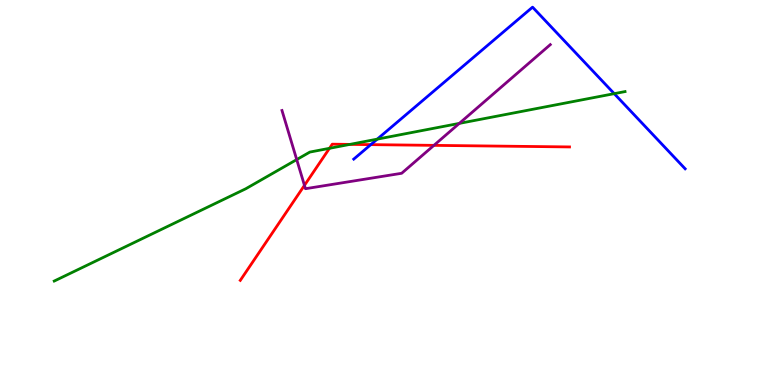[{'lines': ['blue', 'red'], 'intersections': [{'x': 4.78, 'y': 6.24}]}, {'lines': ['green', 'red'], 'intersections': [{'x': 4.25, 'y': 6.15}, {'x': 4.51, 'y': 6.25}]}, {'lines': ['purple', 'red'], 'intersections': [{'x': 3.93, 'y': 5.19}, {'x': 5.6, 'y': 6.22}]}, {'lines': ['blue', 'green'], 'intersections': [{'x': 4.87, 'y': 6.39}, {'x': 7.93, 'y': 7.57}]}, {'lines': ['blue', 'purple'], 'intersections': []}, {'lines': ['green', 'purple'], 'intersections': [{'x': 3.83, 'y': 5.85}, {'x': 5.93, 'y': 6.79}]}]